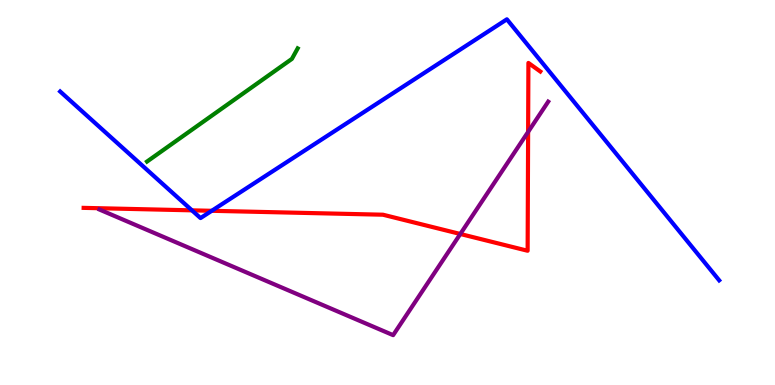[{'lines': ['blue', 'red'], 'intersections': [{'x': 2.48, 'y': 4.54}, {'x': 2.73, 'y': 4.52}]}, {'lines': ['green', 'red'], 'intersections': []}, {'lines': ['purple', 'red'], 'intersections': [{'x': 5.94, 'y': 3.92}, {'x': 6.81, 'y': 6.57}]}, {'lines': ['blue', 'green'], 'intersections': []}, {'lines': ['blue', 'purple'], 'intersections': []}, {'lines': ['green', 'purple'], 'intersections': []}]